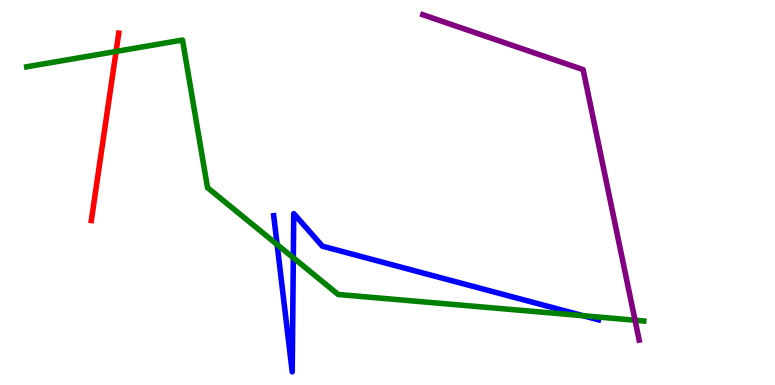[{'lines': ['blue', 'red'], 'intersections': []}, {'lines': ['green', 'red'], 'intersections': [{'x': 1.5, 'y': 8.66}]}, {'lines': ['purple', 'red'], 'intersections': []}, {'lines': ['blue', 'green'], 'intersections': [{'x': 3.58, 'y': 3.65}, {'x': 3.78, 'y': 3.3}, {'x': 7.52, 'y': 1.8}]}, {'lines': ['blue', 'purple'], 'intersections': []}, {'lines': ['green', 'purple'], 'intersections': [{'x': 8.19, 'y': 1.68}]}]